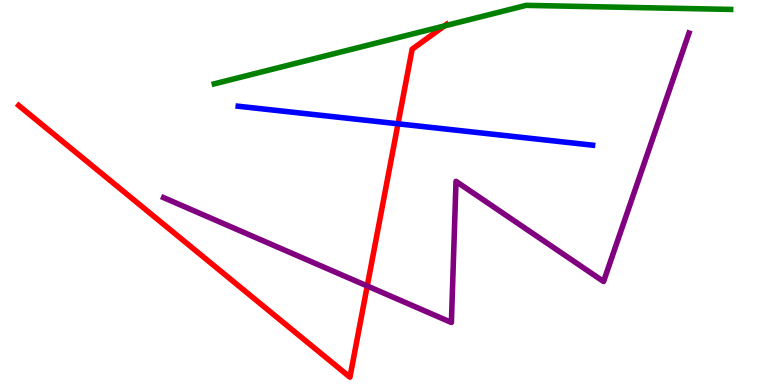[{'lines': ['blue', 'red'], 'intersections': [{'x': 5.14, 'y': 6.78}]}, {'lines': ['green', 'red'], 'intersections': [{'x': 5.73, 'y': 9.33}]}, {'lines': ['purple', 'red'], 'intersections': [{'x': 4.74, 'y': 2.57}]}, {'lines': ['blue', 'green'], 'intersections': []}, {'lines': ['blue', 'purple'], 'intersections': []}, {'lines': ['green', 'purple'], 'intersections': []}]